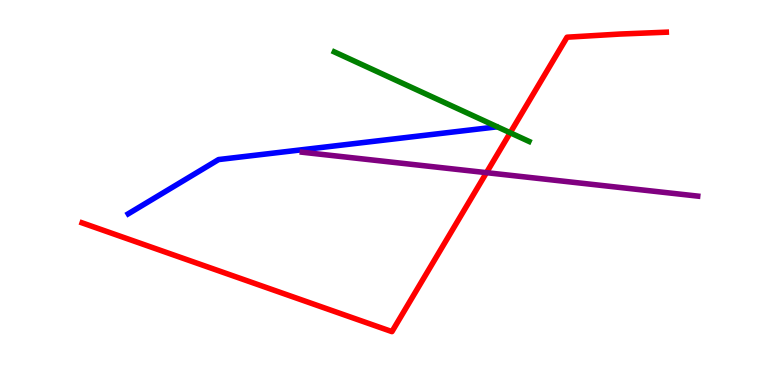[{'lines': ['blue', 'red'], 'intersections': []}, {'lines': ['green', 'red'], 'intersections': [{'x': 6.58, 'y': 6.55}]}, {'lines': ['purple', 'red'], 'intersections': [{'x': 6.28, 'y': 5.52}]}, {'lines': ['blue', 'green'], 'intersections': []}, {'lines': ['blue', 'purple'], 'intersections': []}, {'lines': ['green', 'purple'], 'intersections': []}]